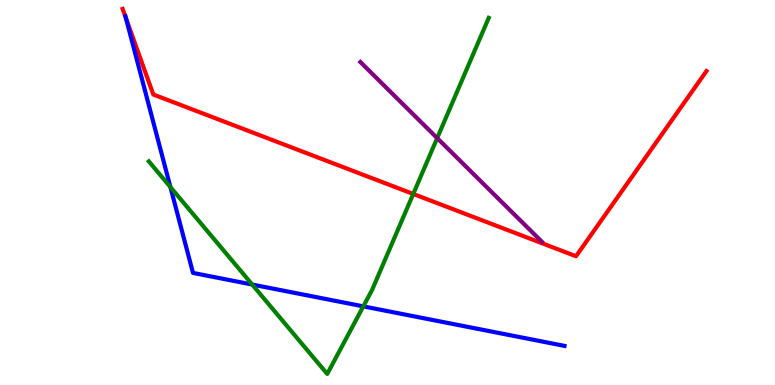[{'lines': ['blue', 'red'], 'intersections': [{'x': 1.62, 'y': 9.53}]}, {'lines': ['green', 'red'], 'intersections': [{'x': 5.33, 'y': 4.96}]}, {'lines': ['purple', 'red'], 'intersections': []}, {'lines': ['blue', 'green'], 'intersections': [{'x': 2.2, 'y': 5.14}, {'x': 3.25, 'y': 2.61}, {'x': 4.69, 'y': 2.04}]}, {'lines': ['blue', 'purple'], 'intersections': []}, {'lines': ['green', 'purple'], 'intersections': [{'x': 5.64, 'y': 6.41}]}]